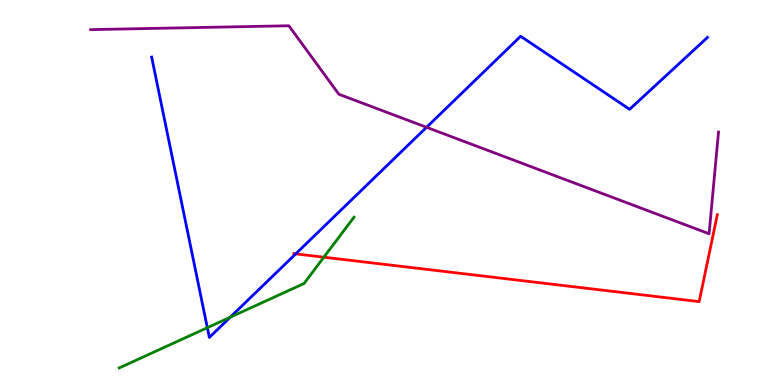[{'lines': ['blue', 'red'], 'intersections': [{'x': 3.82, 'y': 3.41}]}, {'lines': ['green', 'red'], 'intersections': [{'x': 4.18, 'y': 3.32}]}, {'lines': ['purple', 'red'], 'intersections': []}, {'lines': ['blue', 'green'], 'intersections': [{'x': 2.68, 'y': 1.49}, {'x': 2.97, 'y': 1.76}]}, {'lines': ['blue', 'purple'], 'intersections': [{'x': 5.5, 'y': 6.69}]}, {'lines': ['green', 'purple'], 'intersections': []}]